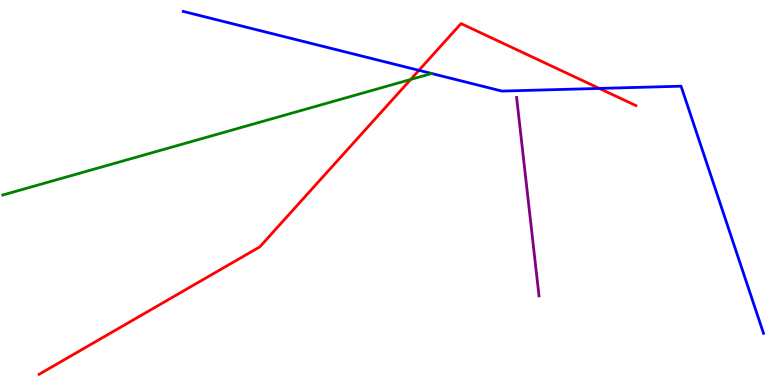[{'lines': ['blue', 'red'], 'intersections': [{'x': 5.41, 'y': 8.17}, {'x': 7.73, 'y': 7.7}]}, {'lines': ['green', 'red'], 'intersections': [{'x': 5.3, 'y': 7.94}]}, {'lines': ['purple', 'red'], 'intersections': []}, {'lines': ['blue', 'green'], 'intersections': [{'x': 5.57, 'y': 8.09}]}, {'lines': ['blue', 'purple'], 'intersections': []}, {'lines': ['green', 'purple'], 'intersections': []}]